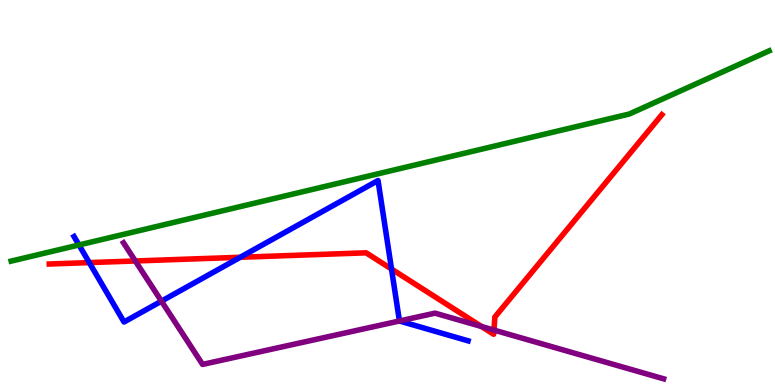[{'lines': ['blue', 'red'], 'intersections': [{'x': 1.15, 'y': 3.18}, {'x': 3.1, 'y': 3.32}, {'x': 5.05, 'y': 3.01}]}, {'lines': ['green', 'red'], 'intersections': []}, {'lines': ['purple', 'red'], 'intersections': [{'x': 1.75, 'y': 3.22}, {'x': 6.21, 'y': 1.52}, {'x': 6.37, 'y': 1.43}]}, {'lines': ['blue', 'green'], 'intersections': [{'x': 1.02, 'y': 3.64}]}, {'lines': ['blue', 'purple'], 'intersections': [{'x': 2.08, 'y': 2.18}, {'x': 5.15, 'y': 1.66}]}, {'lines': ['green', 'purple'], 'intersections': []}]